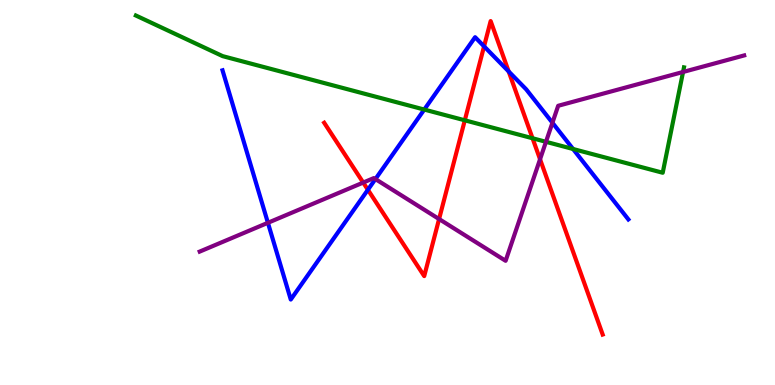[{'lines': ['blue', 'red'], 'intersections': [{'x': 4.75, 'y': 5.07}, {'x': 6.25, 'y': 8.8}, {'x': 6.56, 'y': 8.14}]}, {'lines': ['green', 'red'], 'intersections': [{'x': 6.0, 'y': 6.88}, {'x': 6.87, 'y': 6.41}]}, {'lines': ['purple', 'red'], 'intersections': [{'x': 4.69, 'y': 5.26}, {'x': 5.67, 'y': 4.31}, {'x': 6.97, 'y': 5.86}]}, {'lines': ['blue', 'green'], 'intersections': [{'x': 5.47, 'y': 7.15}, {'x': 7.39, 'y': 6.13}]}, {'lines': ['blue', 'purple'], 'intersections': [{'x': 3.46, 'y': 4.21}, {'x': 4.84, 'y': 5.35}, {'x': 7.13, 'y': 6.81}]}, {'lines': ['green', 'purple'], 'intersections': [{'x': 7.04, 'y': 6.32}, {'x': 8.81, 'y': 8.13}]}]